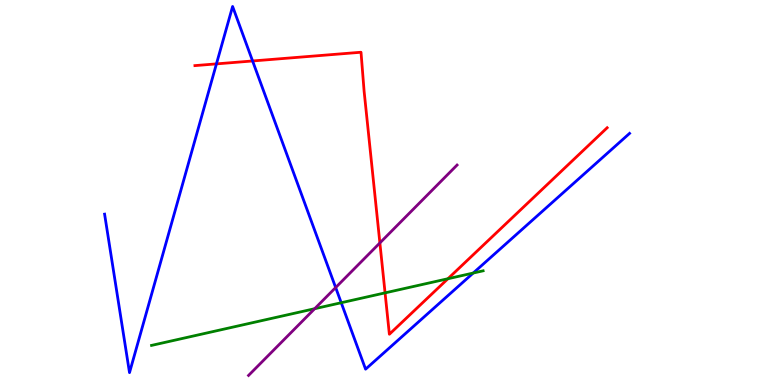[{'lines': ['blue', 'red'], 'intersections': [{'x': 2.79, 'y': 8.34}, {'x': 3.26, 'y': 8.42}]}, {'lines': ['green', 'red'], 'intersections': [{'x': 4.97, 'y': 2.39}, {'x': 5.78, 'y': 2.76}]}, {'lines': ['purple', 'red'], 'intersections': [{'x': 4.9, 'y': 3.69}]}, {'lines': ['blue', 'green'], 'intersections': [{'x': 4.4, 'y': 2.14}, {'x': 6.11, 'y': 2.91}]}, {'lines': ['blue', 'purple'], 'intersections': [{'x': 4.33, 'y': 2.53}]}, {'lines': ['green', 'purple'], 'intersections': [{'x': 4.06, 'y': 1.98}]}]